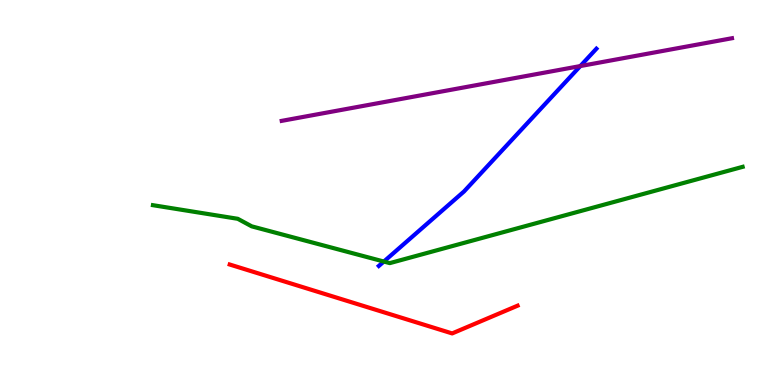[{'lines': ['blue', 'red'], 'intersections': []}, {'lines': ['green', 'red'], 'intersections': []}, {'lines': ['purple', 'red'], 'intersections': []}, {'lines': ['blue', 'green'], 'intersections': [{'x': 4.95, 'y': 3.21}]}, {'lines': ['blue', 'purple'], 'intersections': [{'x': 7.49, 'y': 8.28}]}, {'lines': ['green', 'purple'], 'intersections': []}]